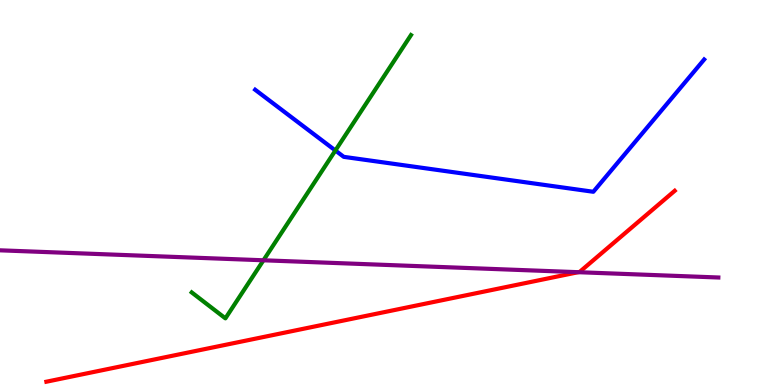[{'lines': ['blue', 'red'], 'intersections': []}, {'lines': ['green', 'red'], 'intersections': []}, {'lines': ['purple', 'red'], 'intersections': [{'x': 7.46, 'y': 2.93}]}, {'lines': ['blue', 'green'], 'intersections': [{'x': 4.33, 'y': 6.09}]}, {'lines': ['blue', 'purple'], 'intersections': []}, {'lines': ['green', 'purple'], 'intersections': [{'x': 3.4, 'y': 3.24}]}]